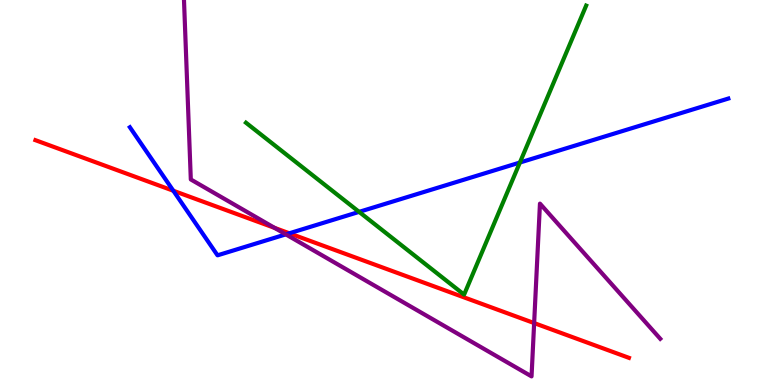[{'lines': ['blue', 'red'], 'intersections': [{'x': 2.24, 'y': 5.05}, {'x': 3.73, 'y': 3.94}]}, {'lines': ['green', 'red'], 'intersections': []}, {'lines': ['purple', 'red'], 'intersections': [{'x': 3.54, 'y': 4.08}, {'x': 6.89, 'y': 1.61}]}, {'lines': ['blue', 'green'], 'intersections': [{'x': 4.63, 'y': 4.5}, {'x': 6.71, 'y': 5.78}]}, {'lines': ['blue', 'purple'], 'intersections': [{'x': 3.69, 'y': 3.91}]}, {'lines': ['green', 'purple'], 'intersections': []}]